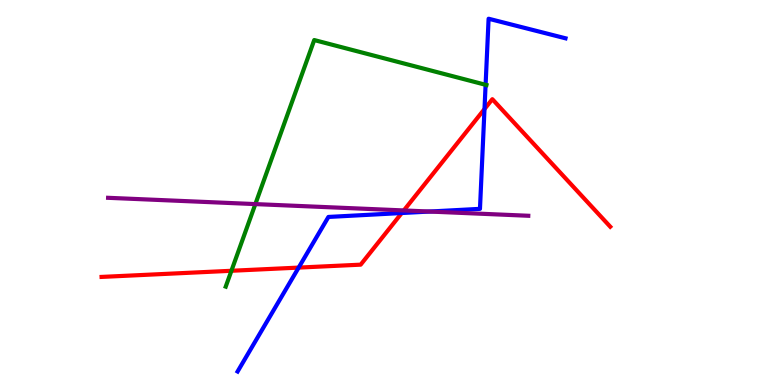[{'lines': ['blue', 'red'], 'intersections': [{'x': 3.85, 'y': 3.05}, {'x': 5.18, 'y': 4.47}, {'x': 6.25, 'y': 7.17}]}, {'lines': ['green', 'red'], 'intersections': [{'x': 2.99, 'y': 2.97}]}, {'lines': ['purple', 'red'], 'intersections': [{'x': 5.21, 'y': 4.53}]}, {'lines': ['blue', 'green'], 'intersections': [{'x': 6.27, 'y': 7.8}]}, {'lines': ['blue', 'purple'], 'intersections': [{'x': 5.54, 'y': 4.51}]}, {'lines': ['green', 'purple'], 'intersections': [{'x': 3.29, 'y': 4.7}]}]